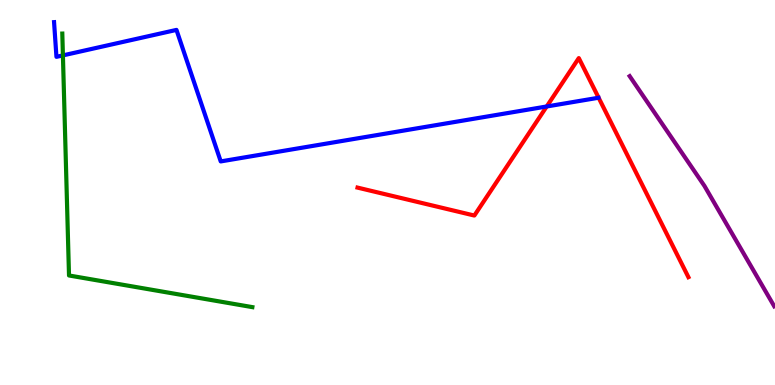[{'lines': ['blue', 'red'], 'intersections': [{'x': 7.05, 'y': 7.23}]}, {'lines': ['green', 'red'], 'intersections': []}, {'lines': ['purple', 'red'], 'intersections': []}, {'lines': ['blue', 'green'], 'intersections': [{'x': 0.812, 'y': 8.56}]}, {'lines': ['blue', 'purple'], 'intersections': []}, {'lines': ['green', 'purple'], 'intersections': []}]